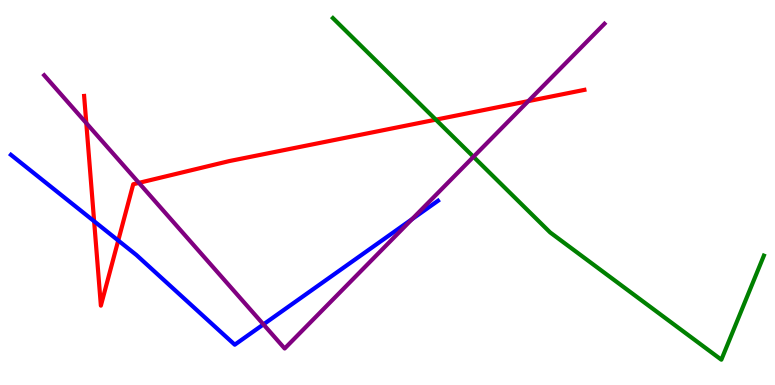[{'lines': ['blue', 'red'], 'intersections': [{'x': 1.21, 'y': 4.25}, {'x': 1.53, 'y': 3.75}]}, {'lines': ['green', 'red'], 'intersections': [{'x': 5.62, 'y': 6.89}]}, {'lines': ['purple', 'red'], 'intersections': [{'x': 1.11, 'y': 6.8}, {'x': 1.79, 'y': 5.25}, {'x': 6.82, 'y': 7.37}]}, {'lines': ['blue', 'green'], 'intersections': []}, {'lines': ['blue', 'purple'], 'intersections': [{'x': 3.4, 'y': 1.57}, {'x': 5.32, 'y': 4.31}]}, {'lines': ['green', 'purple'], 'intersections': [{'x': 6.11, 'y': 5.93}]}]